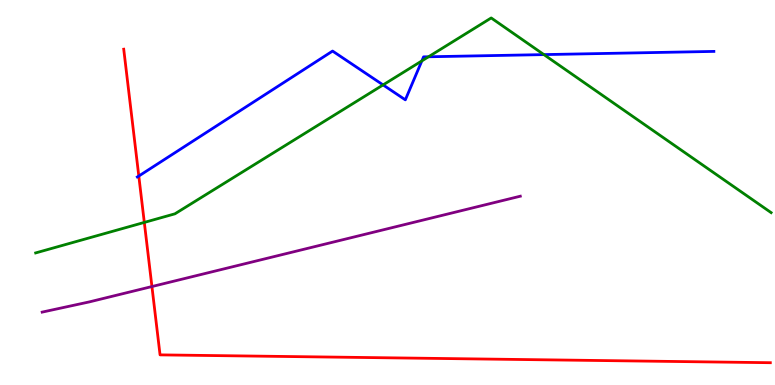[{'lines': ['blue', 'red'], 'intersections': [{'x': 1.79, 'y': 5.43}]}, {'lines': ['green', 'red'], 'intersections': [{'x': 1.86, 'y': 4.22}]}, {'lines': ['purple', 'red'], 'intersections': [{'x': 1.96, 'y': 2.56}]}, {'lines': ['blue', 'green'], 'intersections': [{'x': 4.94, 'y': 7.79}, {'x': 5.44, 'y': 8.42}, {'x': 5.53, 'y': 8.53}, {'x': 7.02, 'y': 8.58}]}, {'lines': ['blue', 'purple'], 'intersections': []}, {'lines': ['green', 'purple'], 'intersections': []}]